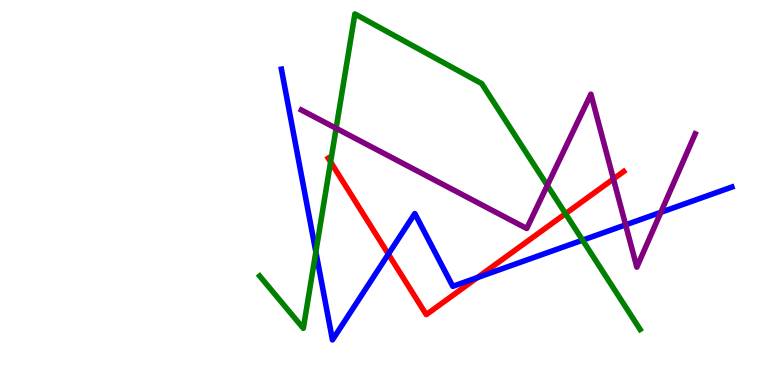[{'lines': ['blue', 'red'], 'intersections': [{'x': 5.01, 'y': 3.4}, {'x': 6.16, 'y': 2.79}]}, {'lines': ['green', 'red'], 'intersections': [{'x': 4.27, 'y': 5.79}, {'x': 7.3, 'y': 4.45}]}, {'lines': ['purple', 'red'], 'intersections': [{'x': 7.92, 'y': 5.35}]}, {'lines': ['blue', 'green'], 'intersections': [{'x': 4.08, 'y': 3.46}, {'x': 7.52, 'y': 3.76}]}, {'lines': ['blue', 'purple'], 'intersections': [{'x': 8.07, 'y': 4.16}, {'x': 8.53, 'y': 4.49}]}, {'lines': ['green', 'purple'], 'intersections': [{'x': 4.34, 'y': 6.67}, {'x': 7.06, 'y': 5.18}]}]